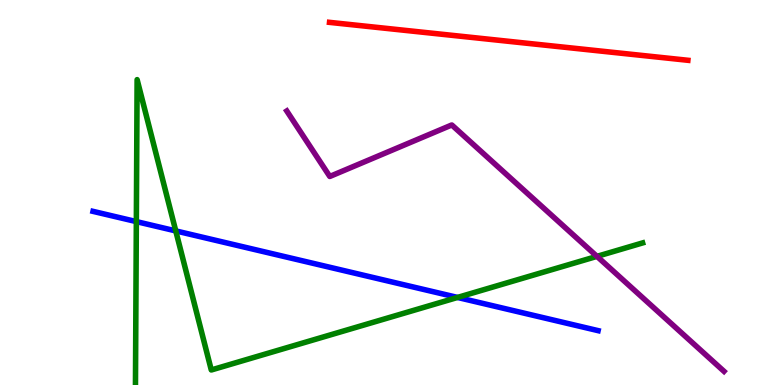[{'lines': ['blue', 'red'], 'intersections': []}, {'lines': ['green', 'red'], 'intersections': []}, {'lines': ['purple', 'red'], 'intersections': []}, {'lines': ['blue', 'green'], 'intersections': [{'x': 1.76, 'y': 4.24}, {'x': 2.27, 'y': 4.0}, {'x': 5.9, 'y': 2.27}]}, {'lines': ['blue', 'purple'], 'intersections': []}, {'lines': ['green', 'purple'], 'intersections': [{'x': 7.7, 'y': 3.34}]}]